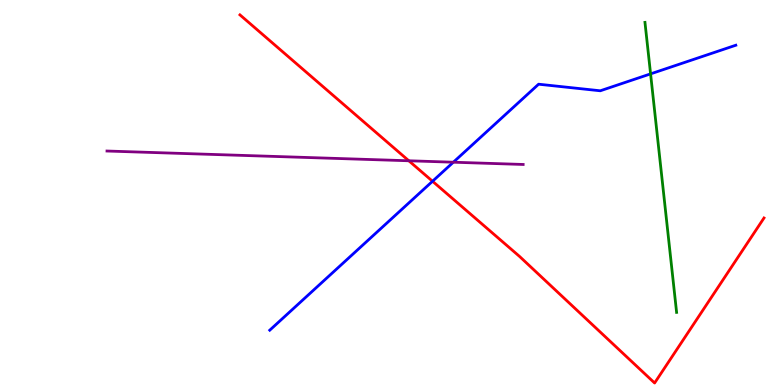[{'lines': ['blue', 'red'], 'intersections': [{'x': 5.58, 'y': 5.29}]}, {'lines': ['green', 'red'], 'intersections': []}, {'lines': ['purple', 'red'], 'intersections': [{'x': 5.28, 'y': 5.82}]}, {'lines': ['blue', 'green'], 'intersections': [{'x': 8.39, 'y': 8.08}]}, {'lines': ['blue', 'purple'], 'intersections': [{'x': 5.85, 'y': 5.79}]}, {'lines': ['green', 'purple'], 'intersections': []}]